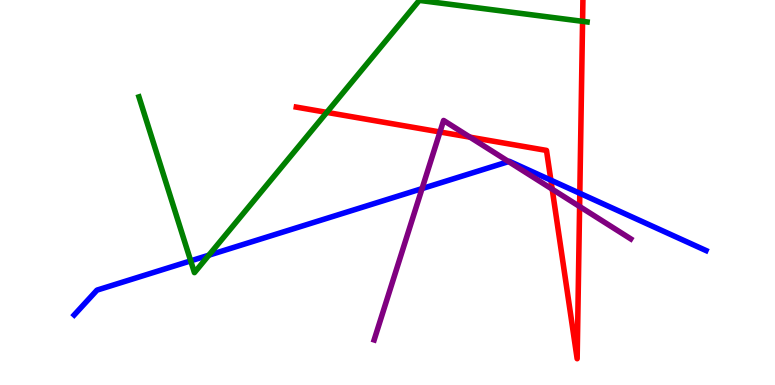[{'lines': ['blue', 'red'], 'intersections': [{'x': 7.11, 'y': 5.32}, {'x': 7.48, 'y': 4.98}]}, {'lines': ['green', 'red'], 'intersections': [{'x': 4.22, 'y': 7.08}, {'x': 7.52, 'y': 9.45}]}, {'lines': ['purple', 'red'], 'intersections': [{'x': 5.68, 'y': 6.57}, {'x': 6.06, 'y': 6.44}, {'x': 7.13, 'y': 5.09}, {'x': 7.48, 'y': 4.64}]}, {'lines': ['blue', 'green'], 'intersections': [{'x': 2.46, 'y': 3.22}, {'x': 2.69, 'y': 3.37}]}, {'lines': ['blue', 'purple'], 'intersections': [{'x': 5.45, 'y': 5.1}, {'x': 6.56, 'y': 5.8}]}, {'lines': ['green', 'purple'], 'intersections': []}]